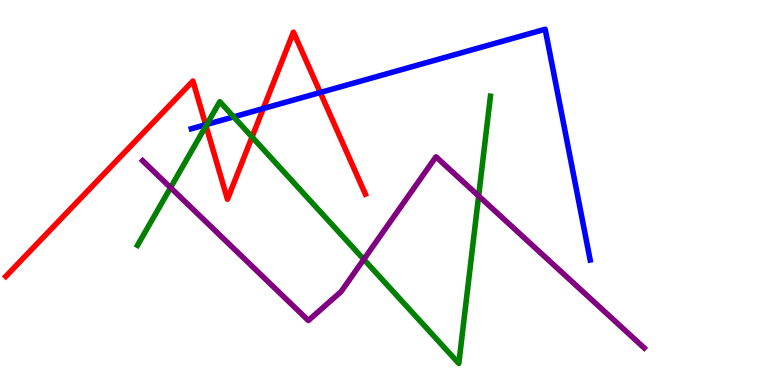[{'lines': ['blue', 'red'], 'intersections': [{'x': 2.65, 'y': 6.76}, {'x': 3.4, 'y': 7.18}, {'x': 4.13, 'y': 7.6}]}, {'lines': ['green', 'red'], 'intersections': [{'x': 2.66, 'y': 6.73}, {'x': 3.25, 'y': 6.44}]}, {'lines': ['purple', 'red'], 'intersections': []}, {'lines': ['blue', 'green'], 'intersections': [{'x': 2.67, 'y': 6.77}, {'x': 3.01, 'y': 6.96}]}, {'lines': ['blue', 'purple'], 'intersections': []}, {'lines': ['green', 'purple'], 'intersections': [{'x': 2.2, 'y': 5.13}, {'x': 4.69, 'y': 3.26}, {'x': 6.18, 'y': 4.91}]}]